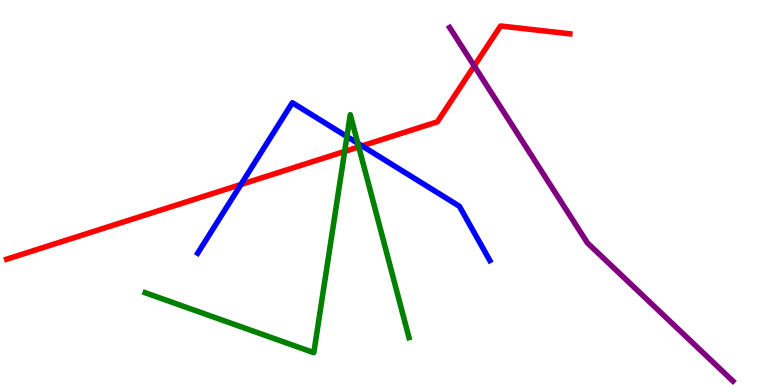[{'lines': ['blue', 'red'], 'intersections': [{'x': 3.11, 'y': 5.21}, {'x': 4.67, 'y': 6.21}]}, {'lines': ['green', 'red'], 'intersections': [{'x': 4.45, 'y': 6.07}, {'x': 4.63, 'y': 6.18}]}, {'lines': ['purple', 'red'], 'intersections': [{'x': 6.12, 'y': 8.29}]}, {'lines': ['blue', 'green'], 'intersections': [{'x': 4.48, 'y': 6.45}, {'x': 4.62, 'y': 6.28}]}, {'lines': ['blue', 'purple'], 'intersections': []}, {'lines': ['green', 'purple'], 'intersections': []}]